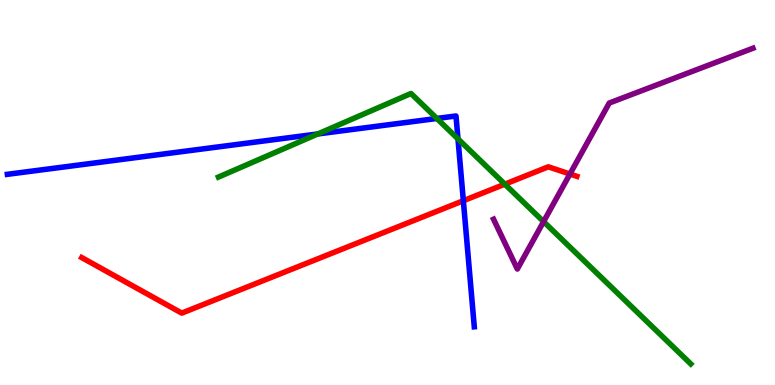[{'lines': ['blue', 'red'], 'intersections': [{'x': 5.98, 'y': 4.79}]}, {'lines': ['green', 'red'], 'intersections': [{'x': 6.51, 'y': 5.22}]}, {'lines': ['purple', 'red'], 'intersections': [{'x': 7.35, 'y': 5.48}]}, {'lines': ['blue', 'green'], 'intersections': [{'x': 4.1, 'y': 6.52}, {'x': 5.64, 'y': 6.92}, {'x': 5.91, 'y': 6.39}]}, {'lines': ['blue', 'purple'], 'intersections': []}, {'lines': ['green', 'purple'], 'intersections': [{'x': 7.01, 'y': 4.24}]}]